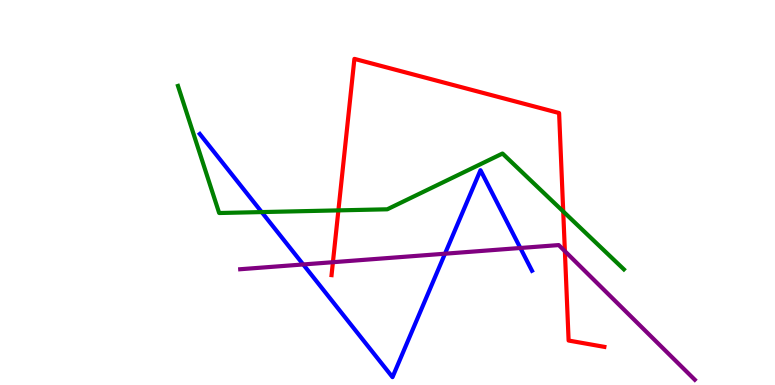[{'lines': ['blue', 'red'], 'intersections': []}, {'lines': ['green', 'red'], 'intersections': [{'x': 4.37, 'y': 4.54}, {'x': 7.27, 'y': 4.51}]}, {'lines': ['purple', 'red'], 'intersections': [{'x': 4.3, 'y': 3.19}, {'x': 7.29, 'y': 3.48}]}, {'lines': ['blue', 'green'], 'intersections': [{'x': 3.38, 'y': 4.49}]}, {'lines': ['blue', 'purple'], 'intersections': [{'x': 3.91, 'y': 3.13}, {'x': 5.74, 'y': 3.41}, {'x': 6.71, 'y': 3.56}]}, {'lines': ['green', 'purple'], 'intersections': []}]